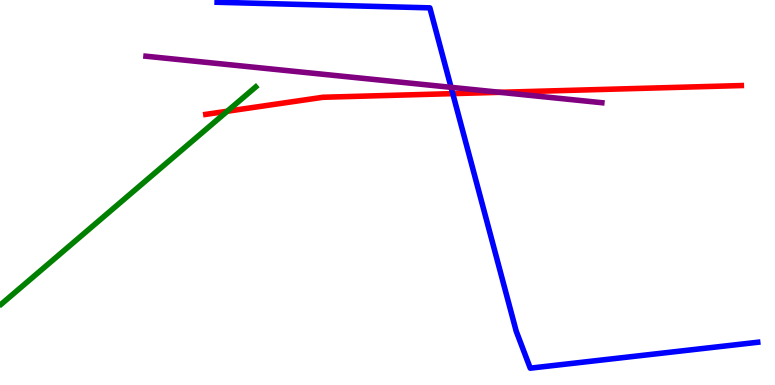[{'lines': ['blue', 'red'], 'intersections': [{'x': 5.84, 'y': 7.57}]}, {'lines': ['green', 'red'], 'intersections': [{'x': 2.93, 'y': 7.11}]}, {'lines': ['purple', 'red'], 'intersections': [{'x': 6.45, 'y': 7.6}]}, {'lines': ['blue', 'green'], 'intersections': []}, {'lines': ['blue', 'purple'], 'intersections': [{'x': 5.82, 'y': 7.73}]}, {'lines': ['green', 'purple'], 'intersections': []}]